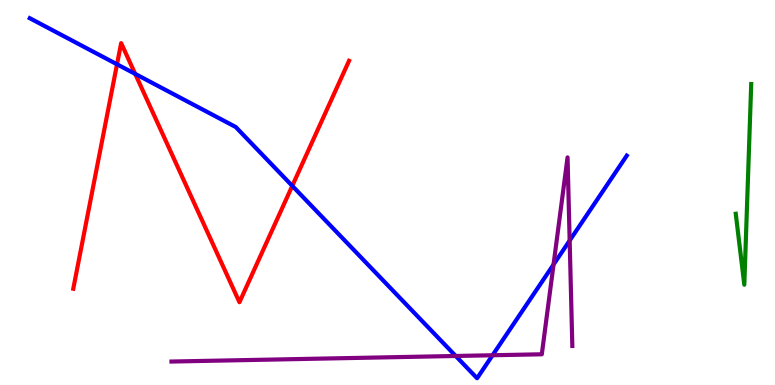[{'lines': ['blue', 'red'], 'intersections': [{'x': 1.51, 'y': 8.33}, {'x': 1.74, 'y': 8.08}, {'x': 3.77, 'y': 5.17}]}, {'lines': ['green', 'red'], 'intersections': []}, {'lines': ['purple', 'red'], 'intersections': []}, {'lines': ['blue', 'green'], 'intersections': []}, {'lines': ['blue', 'purple'], 'intersections': [{'x': 5.88, 'y': 0.754}, {'x': 6.36, 'y': 0.773}, {'x': 7.14, 'y': 3.13}, {'x': 7.35, 'y': 3.75}]}, {'lines': ['green', 'purple'], 'intersections': []}]